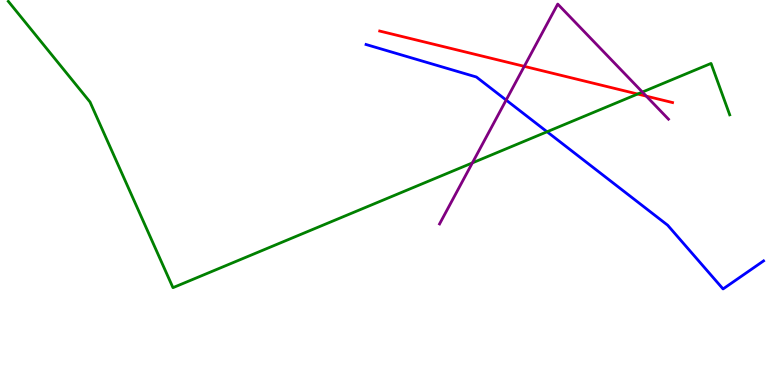[{'lines': ['blue', 'red'], 'intersections': []}, {'lines': ['green', 'red'], 'intersections': [{'x': 8.23, 'y': 7.56}]}, {'lines': ['purple', 'red'], 'intersections': [{'x': 6.76, 'y': 8.28}, {'x': 8.34, 'y': 7.5}]}, {'lines': ['blue', 'green'], 'intersections': [{'x': 7.06, 'y': 6.58}]}, {'lines': ['blue', 'purple'], 'intersections': [{'x': 6.53, 'y': 7.4}]}, {'lines': ['green', 'purple'], 'intersections': [{'x': 6.1, 'y': 5.77}, {'x': 8.29, 'y': 7.61}]}]